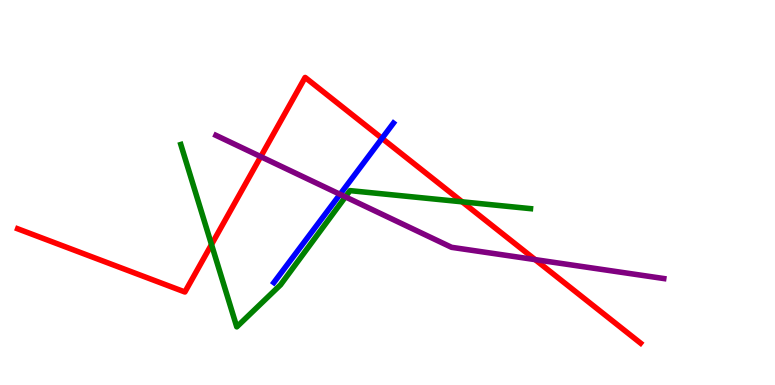[{'lines': ['blue', 'red'], 'intersections': [{'x': 4.93, 'y': 6.41}]}, {'lines': ['green', 'red'], 'intersections': [{'x': 2.73, 'y': 3.65}, {'x': 5.96, 'y': 4.76}]}, {'lines': ['purple', 'red'], 'intersections': [{'x': 3.36, 'y': 5.93}, {'x': 6.9, 'y': 3.26}]}, {'lines': ['blue', 'green'], 'intersections': []}, {'lines': ['blue', 'purple'], 'intersections': [{'x': 4.39, 'y': 4.95}]}, {'lines': ['green', 'purple'], 'intersections': [{'x': 4.46, 'y': 4.89}]}]